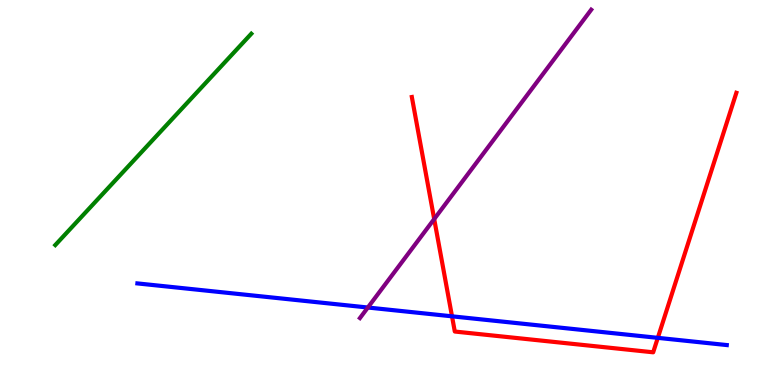[{'lines': ['blue', 'red'], 'intersections': [{'x': 5.83, 'y': 1.78}, {'x': 8.49, 'y': 1.22}]}, {'lines': ['green', 'red'], 'intersections': []}, {'lines': ['purple', 'red'], 'intersections': [{'x': 5.6, 'y': 4.31}]}, {'lines': ['blue', 'green'], 'intersections': []}, {'lines': ['blue', 'purple'], 'intersections': [{'x': 4.75, 'y': 2.01}]}, {'lines': ['green', 'purple'], 'intersections': []}]